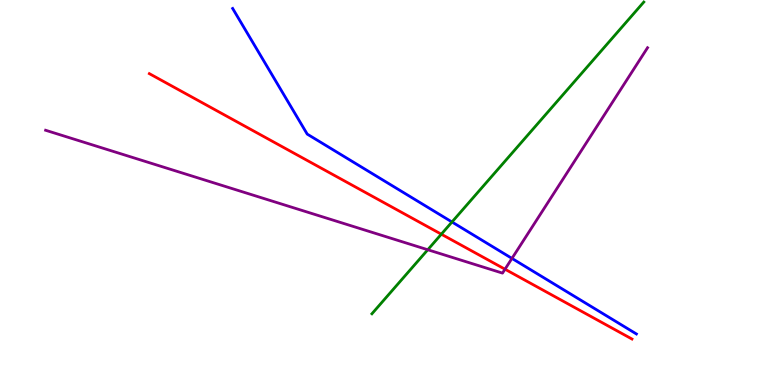[{'lines': ['blue', 'red'], 'intersections': []}, {'lines': ['green', 'red'], 'intersections': [{'x': 5.69, 'y': 3.92}]}, {'lines': ['purple', 'red'], 'intersections': [{'x': 6.52, 'y': 3.01}]}, {'lines': ['blue', 'green'], 'intersections': [{'x': 5.83, 'y': 4.23}]}, {'lines': ['blue', 'purple'], 'intersections': [{'x': 6.61, 'y': 3.29}]}, {'lines': ['green', 'purple'], 'intersections': [{'x': 5.52, 'y': 3.51}]}]